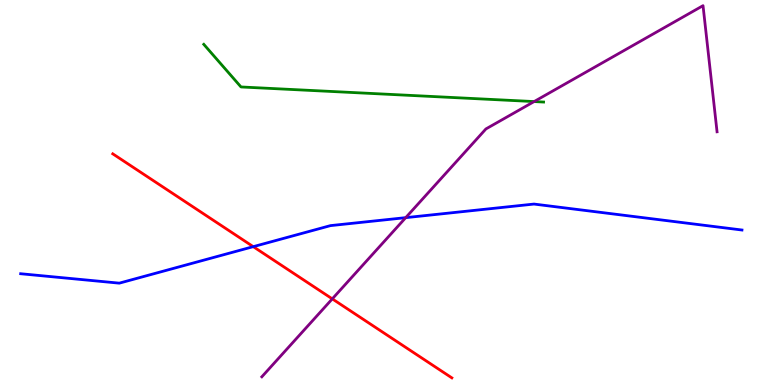[{'lines': ['blue', 'red'], 'intersections': [{'x': 3.27, 'y': 3.59}]}, {'lines': ['green', 'red'], 'intersections': []}, {'lines': ['purple', 'red'], 'intersections': [{'x': 4.29, 'y': 2.24}]}, {'lines': ['blue', 'green'], 'intersections': []}, {'lines': ['blue', 'purple'], 'intersections': [{'x': 5.24, 'y': 4.35}]}, {'lines': ['green', 'purple'], 'intersections': [{'x': 6.89, 'y': 7.36}]}]